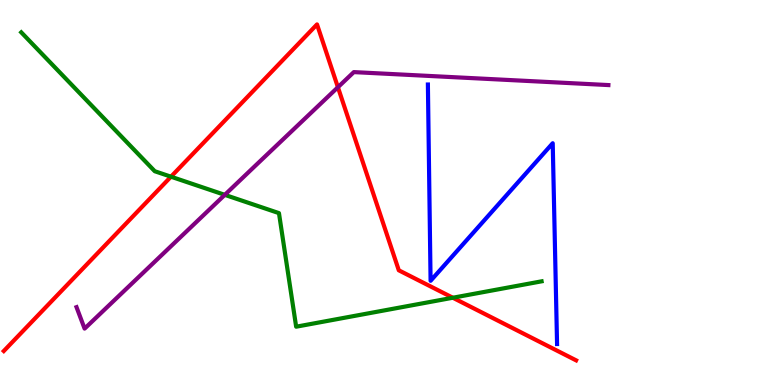[{'lines': ['blue', 'red'], 'intersections': []}, {'lines': ['green', 'red'], 'intersections': [{'x': 2.21, 'y': 5.41}, {'x': 5.84, 'y': 2.27}]}, {'lines': ['purple', 'red'], 'intersections': [{'x': 4.36, 'y': 7.73}]}, {'lines': ['blue', 'green'], 'intersections': []}, {'lines': ['blue', 'purple'], 'intersections': []}, {'lines': ['green', 'purple'], 'intersections': [{'x': 2.9, 'y': 4.94}]}]